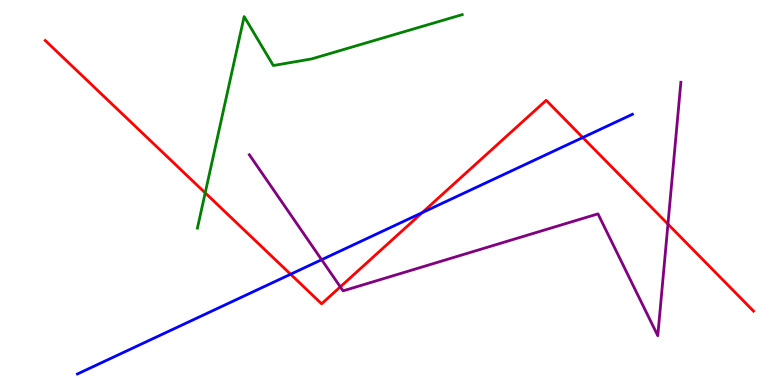[{'lines': ['blue', 'red'], 'intersections': [{'x': 3.75, 'y': 2.88}, {'x': 5.45, 'y': 4.48}, {'x': 7.52, 'y': 6.43}]}, {'lines': ['green', 'red'], 'intersections': [{'x': 2.65, 'y': 4.99}]}, {'lines': ['purple', 'red'], 'intersections': [{'x': 4.39, 'y': 2.55}, {'x': 8.62, 'y': 4.18}]}, {'lines': ['blue', 'green'], 'intersections': []}, {'lines': ['blue', 'purple'], 'intersections': [{'x': 4.15, 'y': 3.25}]}, {'lines': ['green', 'purple'], 'intersections': []}]